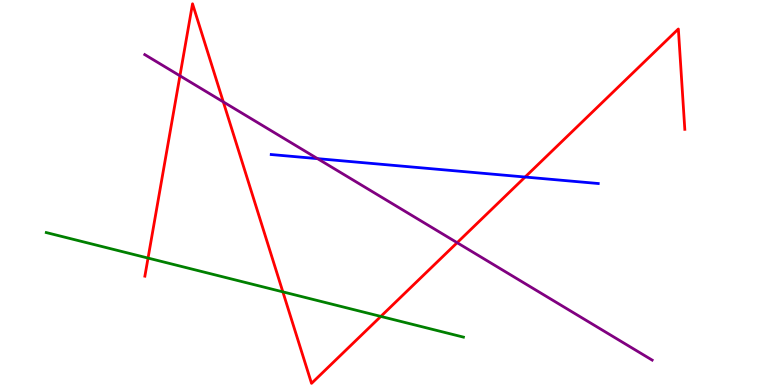[{'lines': ['blue', 'red'], 'intersections': [{'x': 6.78, 'y': 5.4}]}, {'lines': ['green', 'red'], 'intersections': [{'x': 1.91, 'y': 3.3}, {'x': 3.65, 'y': 2.42}, {'x': 4.91, 'y': 1.78}]}, {'lines': ['purple', 'red'], 'intersections': [{'x': 2.32, 'y': 8.03}, {'x': 2.88, 'y': 7.35}, {'x': 5.9, 'y': 3.7}]}, {'lines': ['blue', 'green'], 'intersections': []}, {'lines': ['blue', 'purple'], 'intersections': [{'x': 4.1, 'y': 5.88}]}, {'lines': ['green', 'purple'], 'intersections': []}]